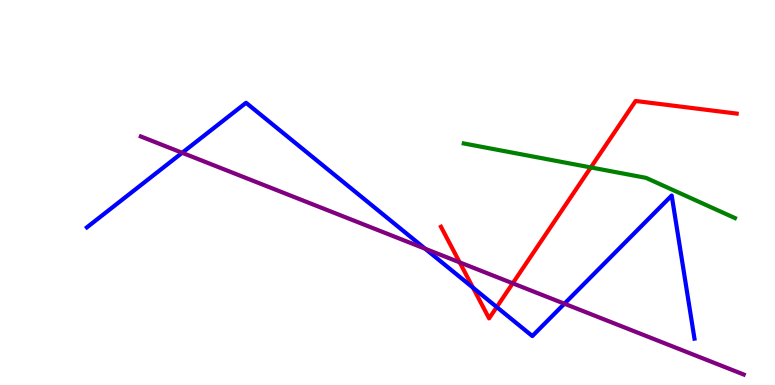[{'lines': ['blue', 'red'], 'intersections': [{'x': 6.1, 'y': 2.53}, {'x': 6.41, 'y': 2.02}]}, {'lines': ['green', 'red'], 'intersections': [{'x': 7.62, 'y': 5.65}]}, {'lines': ['purple', 'red'], 'intersections': [{'x': 5.93, 'y': 3.19}, {'x': 6.62, 'y': 2.64}]}, {'lines': ['blue', 'green'], 'intersections': []}, {'lines': ['blue', 'purple'], 'intersections': [{'x': 2.35, 'y': 6.03}, {'x': 5.49, 'y': 3.54}, {'x': 7.28, 'y': 2.11}]}, {'lines': ['green', 'purple'], 'intersections': []}]